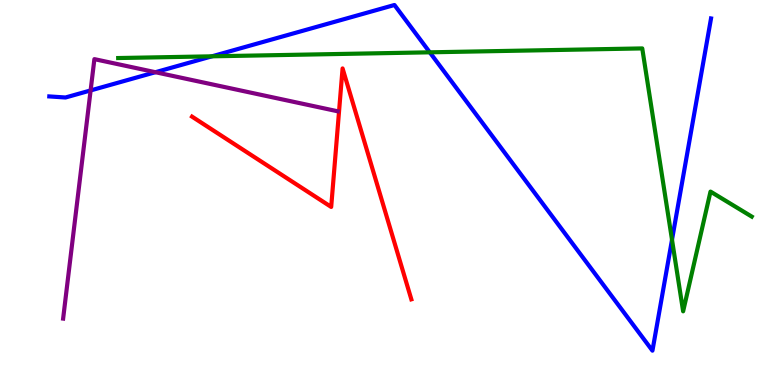[{'lines': ['blue', 'red'], 'intersections': []}, {'lines': ['green', 'red'], 'intersections': []}, {'lines': ['purple', 'red'], 'intersections': []}, {'lines': ['blue', 'green'], 'intersections': [{'x': 2.73, 'y': 8.54}, {'x': 5.55, 'y': 8.64}, {'x': 8.67, 'y': 3.77}]}, {'lines': ['blue', 'purple'], 'intersections': [{'x': 1.17, 'y': 7.65}, {'x': 2.01, 'y': 8.12}]}, {'lines': ['green', 'purple'], 'intersections': []}]